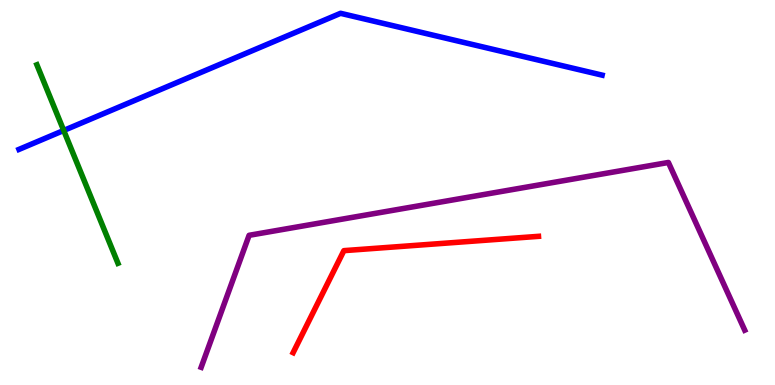[{'lines': ['blue', 'red'], 'intersections': []}, {'lines': ['green', 'red'], 'intersections': []}, {'lines': ['purple', 'red'], 'intersections': []}, {'lines': ['blue', 'green'], 'intersections': [{'x': 0.822, 'y': 6.61}]}, {'lines': ['blue', 'purple'], 'intersections': []}, {'lines': ['green', 'purple'], 'intersections': []}]